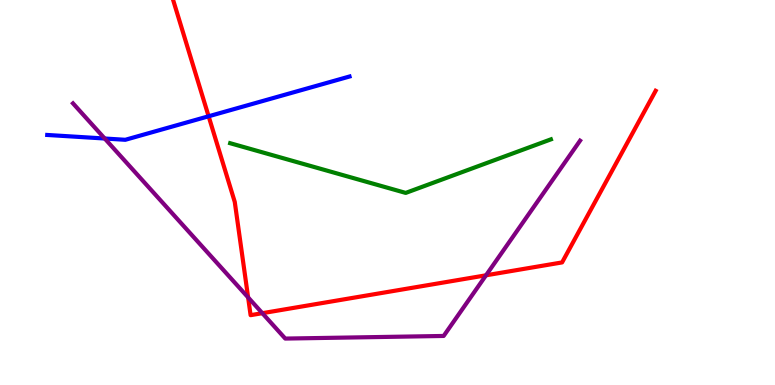[{'lines': ['blue', 'red'], 'intersections': [{'x': 2.69, 'y': 6.98}]}, {'lines': ['green', 'red'], 'intersections': []}, {'lines': ['purple', 'red'], 'intersections': [{'x': 3.2, 'y': 2.27}, {'x': 3.39, 'y': 1.87}, {'x': 6.27, 'y': 2.85}]}, {'lines': ['blue', 'green'], 'intersections': []}, {'lines': ['blue', 'purple'], 'intersections': [{'x': 1.35, 'y': 6.4}]}, {'lines': ['green', 'purple'], 'intersections': []}]